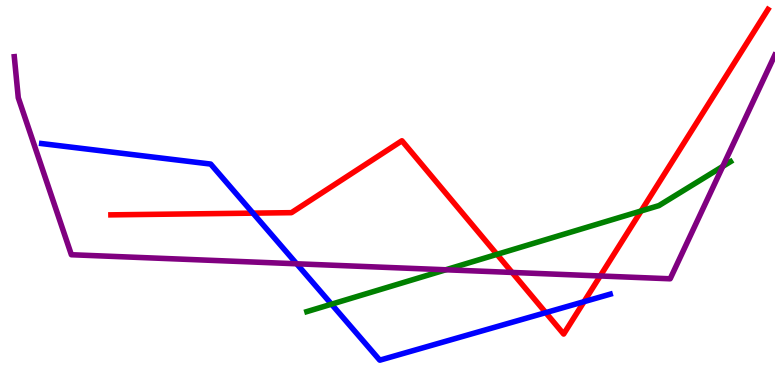[{'lines': ['blue', 'red'], 'intersections': [{'x': 3.26, 'y': 4.46}, {'x': 7.04, 'y': 1.88}, {'x': 7.54, 'y': 2.16}]}, {'lines': ['green', 'red'], 'intersections': [{'x': 6.41, 'y': 3.39}, {'x': 8.27, 'y': 4.52}]}, {'lines': ['purple', 'red'], 'intersections': [{'x': 6.61, 'y': 2.92}, {'x': 7.74, 'y': 2.83}]}, {'lines': ['blue', 'green'], 'intersections': [{'x': 4.28, 'y': 2.1}]}, {'lines': ['blue', 'purple'], 'intersections': [{'x': 3.83, 'y': 3.15}]}, {'lines': ['green', 'purple'], 'intersections': [{'x': 5.75, 'y': 2.99}, {'x': 9.33, 'y': 5.68}]}]